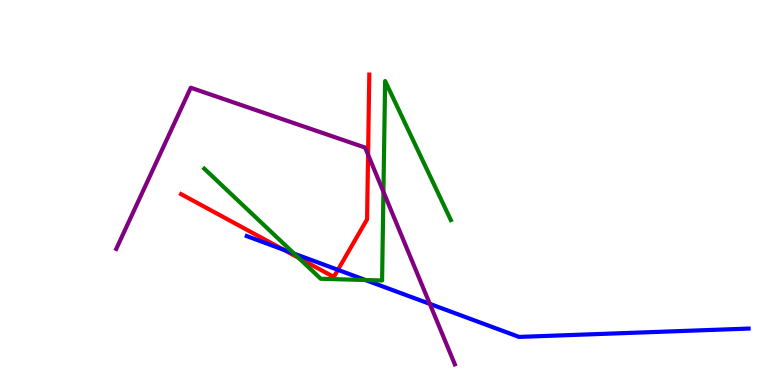[{'lines': ['blue', 'red'], 'intersections': [{'x': 3.66, 'y': 3.51}, {'x': 4.36, 'y': 2.99}]}, {'lines': ['green', 'red'], 'intersections': [{'x': 3.85, 'y': 3.3}]}, {'lines': ['purple', 'red'], 'intersections': [{'x': 4.75, 'y': 5.98}]}, {'lines': ['blue', 'green'], 'intersections': [{'x': 3.8, 'y': 3.41}, {'x': 4.72, 'y': 2.73}]}, {'lines': ['blue', 'purple'], 'intersections': [{'x': 5.55, 'y': 2.11}]}, {'lines': ['green', 'purple'], 'intersections': [{'x': 4.95, 'y': 5.02}]}]